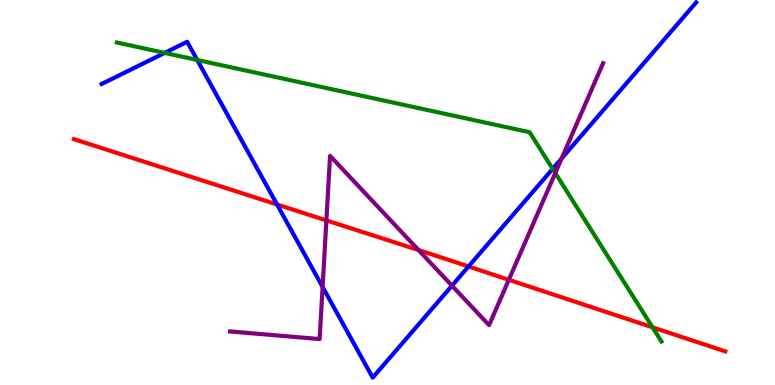[{'lines': ['blue', 'red'], 'intersections': [{'x': 3.57, 'y': 4.69}, {'x': 6.05, 'y': 3.08}]}, {'lines': ['green', 'red'], 'intersections': [{'x': 8.42, 'y': 1.5}]}, {'lines': ['purple', 'red'], 'intersections': [{'x': 4.21, 'y': 4.28}, {'x': 5.4, 'y': 3.51}, {'x': 6.57, 'y': 2.73}]}, {'lines': ['blue', 'green'], 'intersections': [{'x': 2.12, 'y': 8.63}, {'x': 2.54, 'y': 8.44}, {'x': 7.13, 'y': 5.61}]}, {'lines': ['blue', 'purple'], 'intersections': [{'x': 4.16, 'y': 2.55}, {'x': 5.83, 'y': 2.58}, {'x': 7.25, 'y': 5.88}]}, {'lines': ['green', 'purple'], 'intersections': [{'x': 7.17, 'y': 5.51}]}]